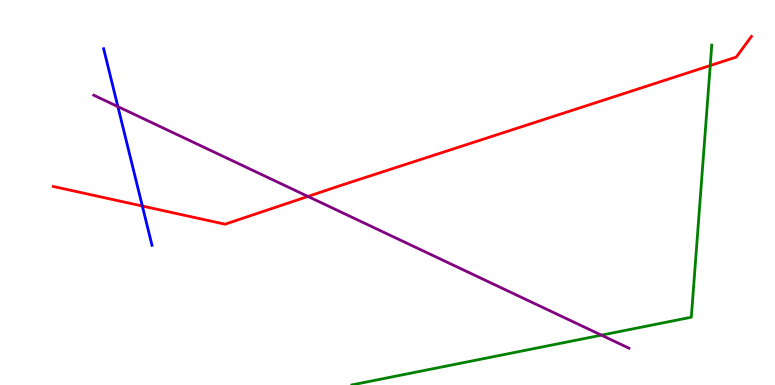[{'lines': ['blue', 'red'], 'intersections': [{'x': 1.84, 'y': 4.65}]}, {'lines': ['green', 'red'], 'intersections': [{'x': 9.16, 'y': 8.3}]}, {'lines': ['purple', 'red'], 'intersections': [{'x': 3.97, 'y': 4.9}]}, {'lines': ['blue', 'green'], 'intersections': []}, {'lines': ['blue', 'purple'], 'intersections': [{'x': 1.52, 'y': 7.23}]}, {'lines': ['green', 'purple'], 'intersections': [{'x': 7.76, 'y': 1.29}]}]